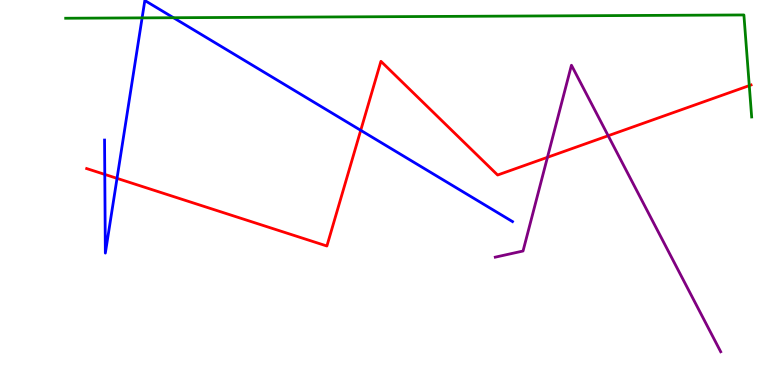[{'lines': ['blue', 'red'], 'intersections': [{'x': 1.35, 'y': 5.47}, {'x': 1.51, 'y': 5.37}, {'x': 4.65, 'y': 6.61}]}, {'lines': ['green', 'red'], 'intersections': [{'x': 9.67, 'y': 7.78}]}, {'lines': ['purple', 'red'], 'intersections': [{'x': 7.06, 'y': 5.91}, {'x': 7.85, 'y': 6.47}]}, {'lines': ['blue', 'green'], 'intersections': [{'x': 1.83, 'y': 9.54}, {'x': 2.24, 'y': 9.54}]}, {'lines': ['blue', 'purple'], 'intersections': []}, {'lines': ['green', 'purple'], 'intersections': []}]